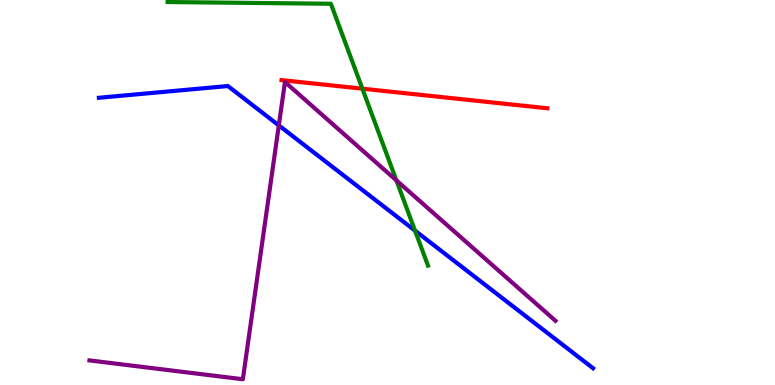[{'lines': ['blue', 'red'], 'intersections': []}, {'lines': ['green', 'red'], 'intersections': [{'x': 4.68, 'y': 7.7}]}, {'lines': ['purple', 'red'], 'intersections': []}, {'lines': ['blue', 'green'], 'intersections': [{'x': 5.36, 'y': 4.01}]}, {'lines': ['blue', 'purple'], 'intersections': [{'x': 3.6, 'y': 6.74}]}, {'lines': ['green', 'purple'], 'intersections': [{'x': 5.11, 'y': 5.32}]}]